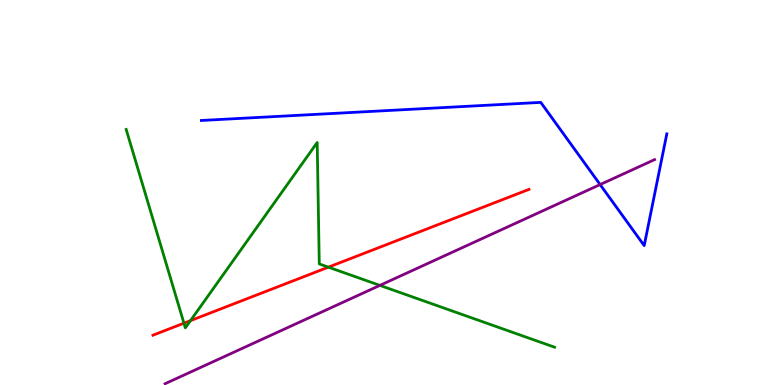[{'lines': ['blue', 'red'], 'intersections': []}, {'lines': ['green', 'red'], 'intersections': [{'x': 2.37, 'y': 1.61}, {'x': 2.46, 'y': 1.67}, {'x': 4.24, 'y': 3.06}]}, {'lines': ['purple', 'red'], 'intersections': []}, {'lines': ['blue', 'green'], 'intersections': []}, {'lines': ['blue', 'purple'], 'intersections': [{'x': 7.74, 'y': 5.21}]}, {'lines': ['green', 'purple'], 'intersections': [{'x': 4.9, 'y': 2.59}]}]